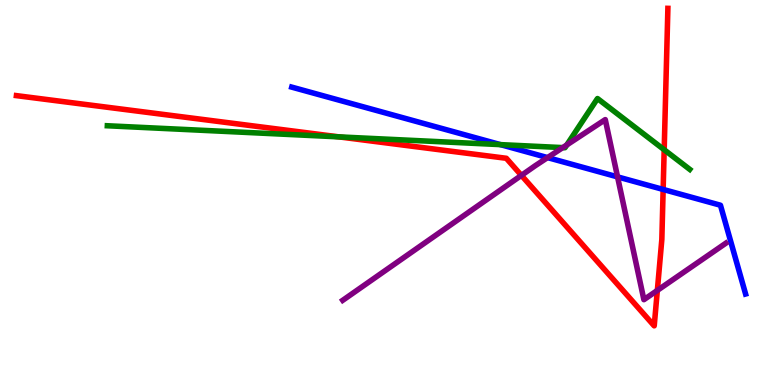[{'lines': ['blue', 'red'], 'intersections': [{'x': 8.56, 'y': 5.08}]}, {'lines': ['green', 'red'], 'intersections': [{'x': 4.37, 'y': 6.45}, {'x': 8.57, 'y': 6.11}]}, {'lines': ['purple', 'red'], 'intersections': [{'x': 6.73, 'y': 5.44}, {'x': 8.48, 'y': 2.46}]}, {'lines': ['blue', 'green'], 'intersections': [{'x': 6.46, 'y': 6.24}]}, {'lines': ['blue', 'purple'], 'intersections': [{'x': 7.07, 'y': 5.91}, {'x': 7.97, 'y': 5.41}]}, {'lines': ['green', 'purple'], 'intersections': [{'x': 7.26, 'y': 6.17}, {'x': 7.31, 'y': 6.24}]}]